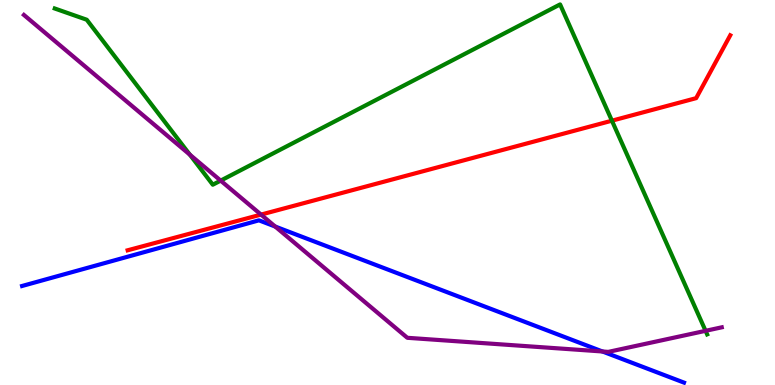[{'lines': ['blue', 'red'], 'intersections': []}, {'lines': ['green', 'red'], 'intersections': [{'x': 7.9, 'y': 6.87}]}, {'lines': ['purple', 'red'], 'intersections': [{'x': 3.37, 'y': 4.43}]}, {'lines': ['blue', 'green'], 'intersections': []}, {'lines': ['blue', 'purple'], 'intersections': [{'x': 3.55, 'y': 4.12}, {'x': 7.77, 'y': 0.871}]}, {'lines': ['green', 'purple'], 'intersections': [{'x': 2.45, 'y': 5.98}, {'x': 2.85, 'y': 5.31}, {'x': 9.1, 'y': 1.41}]}]